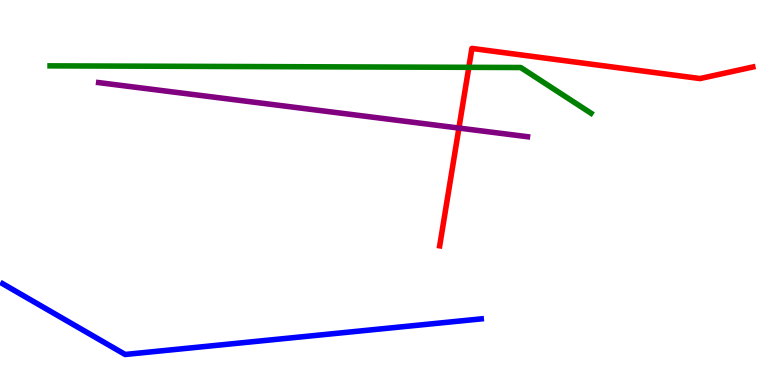[{'lines': ['blue', 'red'], 'intersections': []}, {'lines': ['green', 'red'], 'intersections': [{'x': 6.05, 'y': 8.25}]}, {'lines': ['purple', 'red'], 'intersections': [{'x': 5.92, 'y': 6.67}]}, {'lines': ['blue', 'green'], 'intersections': []}, {'lines': ['blue', 'purple'], 'intersections': []}, {'lines': ['green', 'purple'], 'intersections': []}]